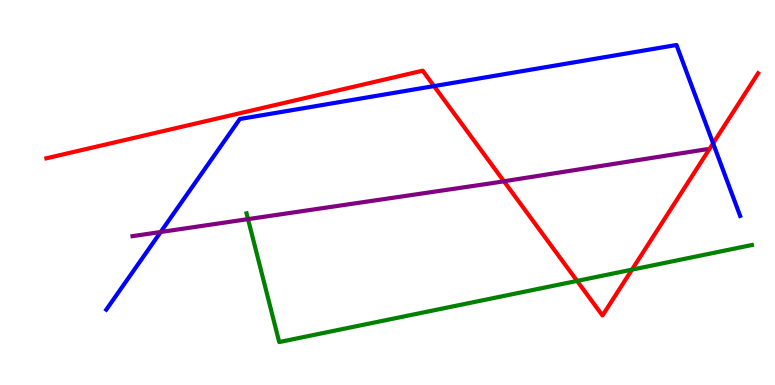[{'lines': ['blue', 'red'], 'intersections': [{'x': 5.6, 'y': 7.76}, {'x': 9.2, 'y': 6.28}]}, {'lines': ['green', 'red'], 'intersections': [{'x': 7.45, 'y': 2.7}, {'x': 8.15, 'y': 3.0}]}, {'lines': ['purple', 'red'], 'intersections': [{'x': 6.5, 'y': 5.29}]}, {'lines': ['blue', 'green'], 'intersections': []}, {'lines': ['blue', 'purple'], 'intersections': [{'x': 2.07, 'y': 3.97}]}, {'lines': ['green', 'purple'], 'intersections': [{'x': 3.2, 'y': 4.31}]}]